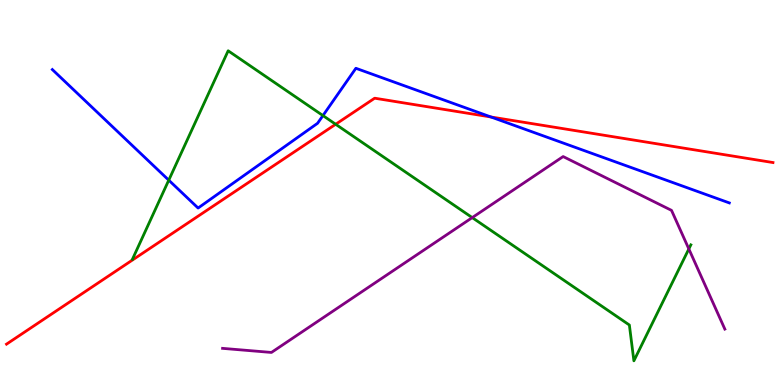[{'lines': ['blue', 'red'], 'intersections': [{'x': 6.34, 'y': 6.96}]}, {'lines': ['green', 'red'], 'intersections': [{'x': 4.33, 'y': 6.77}]}, {'lines': ['purple', 'red'], 'intersections': []}, {'lines': ['blue', 'green'], 'intersections': [{'x': 2.18, 'y': 5.32}, {'x': 4.17, 'y': 7.0}]}, {'lines': ['blue', 'purple'], 'intersections': []}, {'lines': ['green', 'purple'], 'intersections': [{'x': 6.09, 'y': 4.35}, {'x': 8.89, 'y': 3.53}]}]